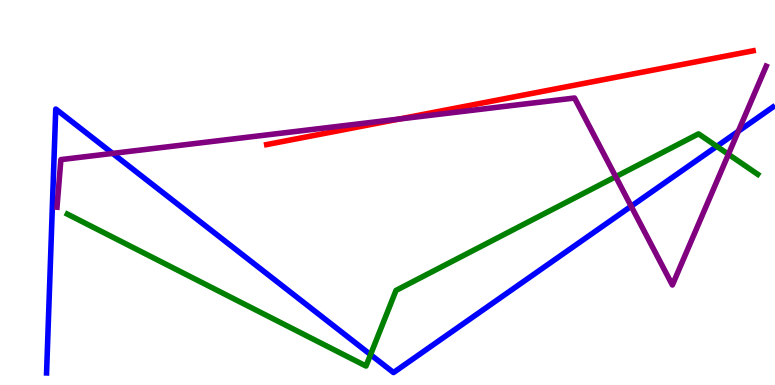[{'lines': ['blue', 'red'], 'intersections': []}, {'lines': ['green', 'red'], 'intersections': []}, {'lines': ['purple', 'red'], 'intersections': [{'x': 5.15, 'y': 6.91}]}, {'lines': ['blue', 'green'], 'intersections': [{'x': 4.78, 'y': 0.789}, {'x': 9.25, 'y': 6.2}]}, {'lines': ['blue', 'purple'], 'intersections': [{'x': 1.45, 'y': 6.02}, {'x': 8.14, 'y': 4.64}, {'x': 9.53, 'y': 6.59}]}, {'lines': ['green', 'purple'], 'intersections': [{'x': 7.94, 'y': 5.41}, {'x': 9.4, 'y': 5.99}]}]